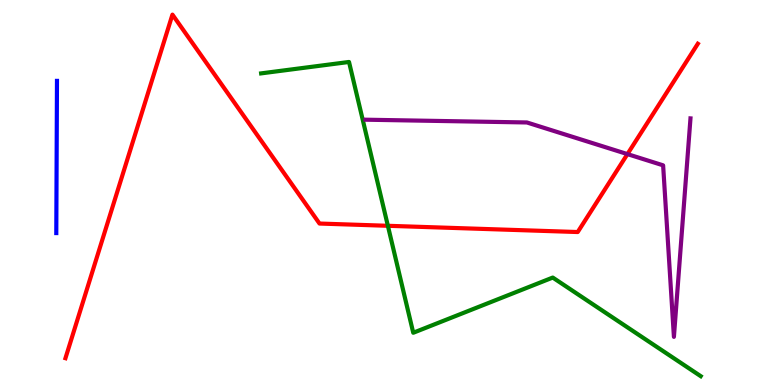[{'lines': ['blue', 'red'], 'intersections': []}, {'lines': ['green', 'red'], 'intersections': [{'x': 5.0, 'y': 4.14}]}, {'lines': ['purple', 'red'], 'intersections': [{'x': 8.1, 'y': 6.0}]}, {'lines': ['blue', 'green'], 'intersections': []}, {'lines': ['blue', 'purple'], 'intersections': []}, {'lines': ['green', 'purple'], 'intersections': []}]